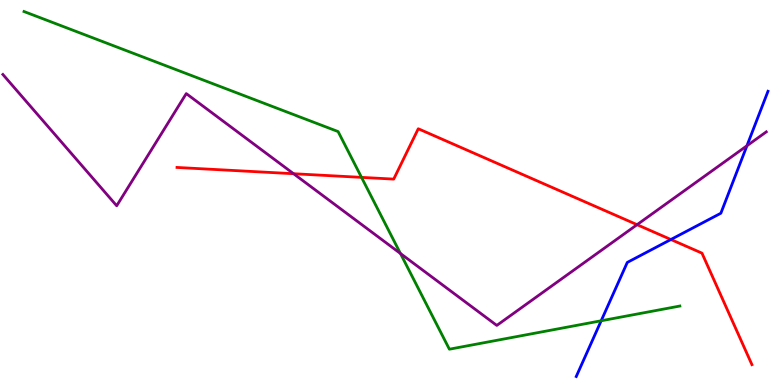[{'lines': ['blue', 'red'], 'intersections': [{'x': 8.66, 'y': 3.78}]}, {'lines': ['green', 'red'], 'intersections': [{'x': 4.66, 'y': 5.39}]}, {'lines': ['purple', 'red'], 'intersections': [{'x': 3.79, 'y': 5.49}, {'x': 8.22, 'y': 4.16}]}, {'lines': ['blue', 'green'], 'intersections': [{'x': 7.76, 'y': 1.67}]}, {'lines': ['blue', 'purple'], 'intersections': [{'x': 9.64, 'y': 6.21}]}, {'lines': ['green', 'purple'], 'intersections': [{'x': 5.17, 'y': 3.42}]}]